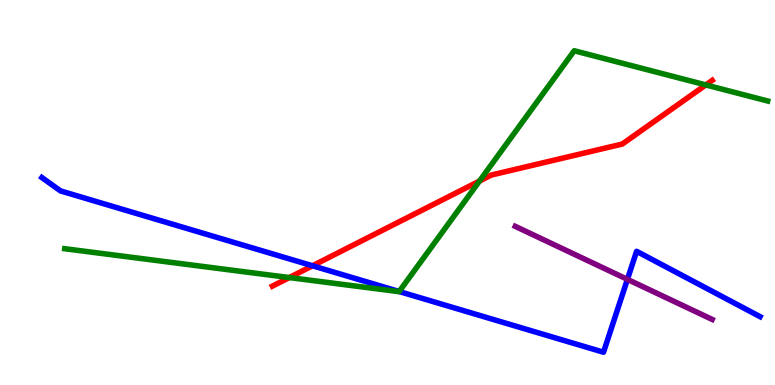[{'lines': ['blue', 'red'], 'intersections': [{'x': 4.03, 'y': 3.1}]}, {'lines': ['green', 'red'], 'intersections': [{'x': 3.73, 'y': 2.79}, {'x': 6.19, 'y': 5.3}, {'x': 9.11, 'y': 7.79}]}, {'lines': ['purple', 'red'], 'intersections': []}, {'lines': ['blue', 'green'], 'intersections': [{'x': 5.15, 'y': 2.43}]}, {'lines': ['blue', 'purple'], 'intersections': [{'x': 8.1, 'y': 2.74}]}, {'lines': ['green', 'purple'], 'intersections': []}]